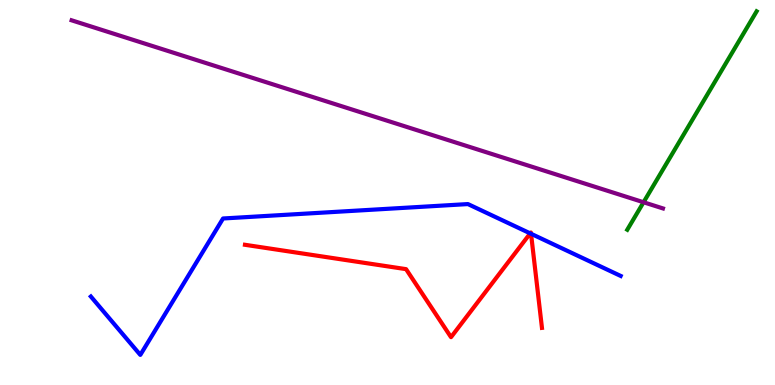[{'lines': ['blue', 'red'], 'intersections': [{'x': 6.84, 'y': 3.94}, {'x': 6.85, 'y': 3.93}]}, {'lines': ['green', 'red'], 'intersections': []}, {'lines': ['purple', 'red'], 'intersections': []}, {'lines': ['blue', 'green'], 'intersections': []}, {'lines': ['blue', 'purple'], 'intersections': []}, {'lines': ['green', 'purple'], 'intersections': [{'x': 8.3, 'y': 4.75}]}]